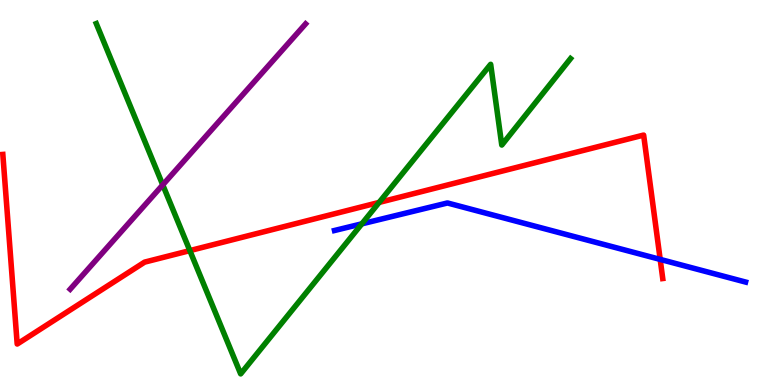[{'lines': ['blue', 'red'], 'intersections': [{'x': 8.52, 'y': 3.26}]}, {'lines': ['green', 'red'], 'intersections': [{'x': 2.45, 'y': 3.49}, {'x': 4.89, 'y': 4.74}]}, {'lines': ['purple', 'red'], 'intersections': []}, {'lines': ['blue', 'green'], 'intersections': [{'x': 4.67, 'y': 4.19}]}, {'lines': ['blue', 'purple'], 'intersections': []}, {'lines': ['green', 'purple'], 'intersections': [{'x': 2.1, 'y': 5.2}]}]